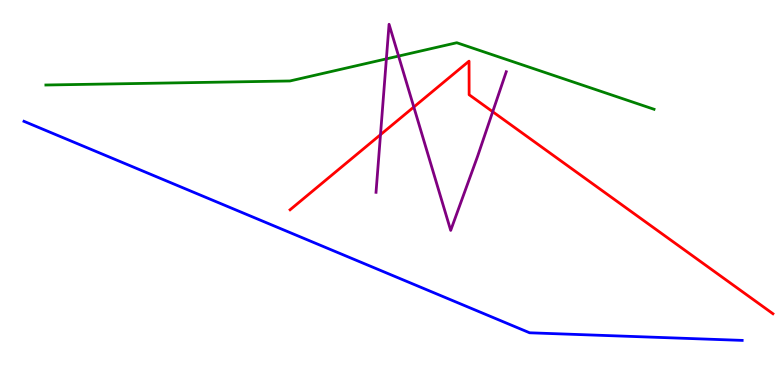[{'lines': ['blue', 'red'], 'intersections': []}, {'lines': ['green', 'red'], 'intersections': []}, {'lines': ['purple', 'red'], 'intersections': [{'x': 4.91, 'y': 6.5}, {'x': 5.34, 'y': 7.22}, {'x': 6.36, 'y': 7.1}]}, {'lines': ['blue', 'green'], 'intersections': []}, {'lines': ['blue', 'purple'], 'intersections': []}, {'lines': ['green', 'purple'], 'intersections': [{'x': 4.99, 'y': 8.47}, {'x': 5.14, 'y': 8.54}]}]